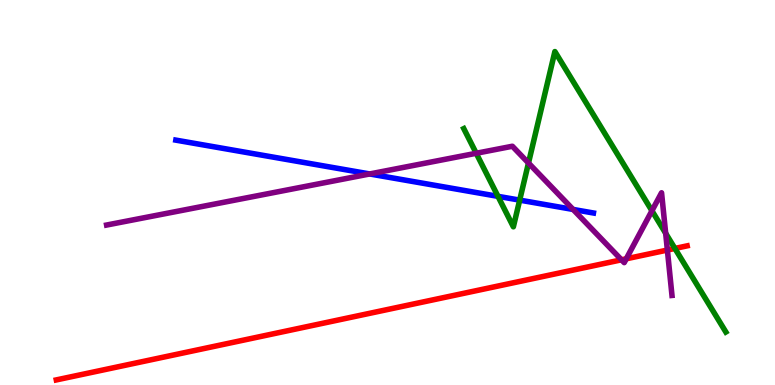[{'lines': ['blue', 'red'], 'intersections': []}, {'lines': ['green', 'red'], 'intersections': [{'x': 8.71, 'y': 3.55}]}, {'lines': ['purple', 'red'], 'intersections': [{'x': 8.02, 'y': 3.25}, {'x': 8.08, 'y': 3.28}, {'x': 8.61, 'y': 3.51}]}, {'lines': ['blue', 'green'], 'intersections': [{'x': 6.43, 'y': 4.9}, {'x': 6.71, 'y': 4.8}]}, {'lines': ['blue', 'purple'], 'intersections': [{'x': 4.77, 'y': 5.48}, {'x': 7.39, 'y': 4.56}]}, {'lines': ['green', 'purple'], 'intersections': [{'x': 6.14, 'y': 6.02}, {'x': 6.82, 'y': 5.77}, {'x': 8.41, 'y': 4.53}, {'x': 8.59, 'y': 3.94}]}]